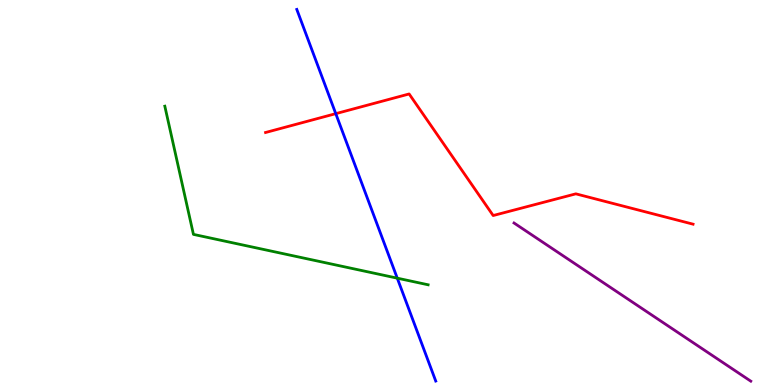[{'lines': ['blue', 'red'], 'intersections': [{'x': 4.33, 'y': 7.05}]}, {'lines': ['green', 'red'], 'intersections': []}, {'lines': ['purple', 'red'], 'intersections': []}, {'lines': ['blue', 'green'], 'intersections': [{'x': 5.13, 'y': 2.78}]}, {'lines': ['blue', 'purple'], 'intersections': []}, {'lines': ['green', 'purple'], 'intersections': []}]